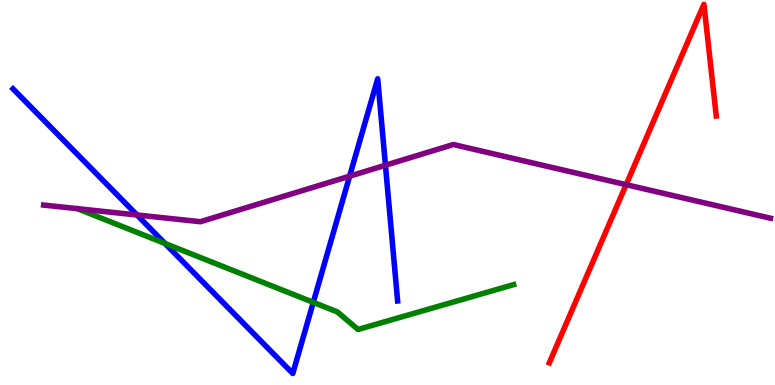[{'lines': ['blue', 'red'], 'intersections': []}, {'lines': ['green', 'red'], 'intersections': []}, {'lines': ['purple', 'red'], 'intersections': [{'x': 8.08, 'y': 5.2}]}, {'lines': ['blue', 'green'], 'intersections': [{'x': 2.13, 'y': 3.68}, {'x': 4.04, 'y': 2.15}]}, {'lines': ['blue', 'purple'], 'intersections': [{'x': 1.77, 'y': 4.42}, {'x': 4.51, 'y': 5.42}, {'x': 4.97, 'y': 5.71}]}, {'lines': ['green', 'purple'], 'intersections': []}]